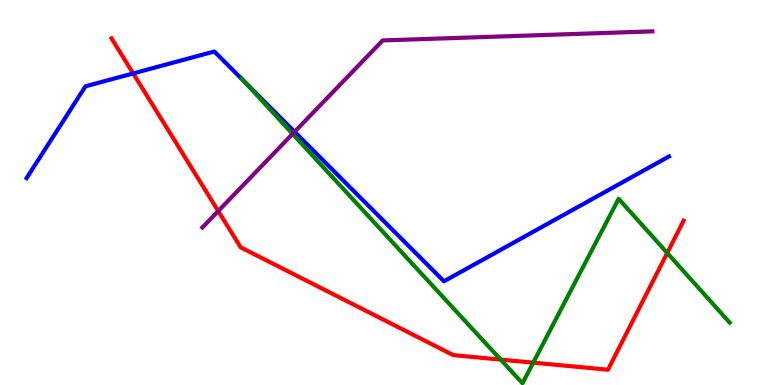[{'lines': ['blue', 'red'], 'intersections': [{'x': 1.72, 'y': 8.09}]}, {'lines': ['green', 'red'], 'intersections': [{'x': 6.46, 'y': 0.66}, {'x': 6.88, 'y': 0.58}, {'x': 8.61, 'y': 3.43}]}, {'lines': ['purple', 'red'], 'intersections': [{'x': 2.82, 'y': 4.52}]}, {'lines': ['blue', 'green'], 'intersections': [{'x': 3.15, 'y': 7.89}]}, {'lines': ['blue', 'purple'], 'intersections': [{'x': 3.8, 'y': 6.58}]}, {'lines': ['green', 'purple'], 'intersections': [{'x': 3.78, 'y': 6.52}]}]